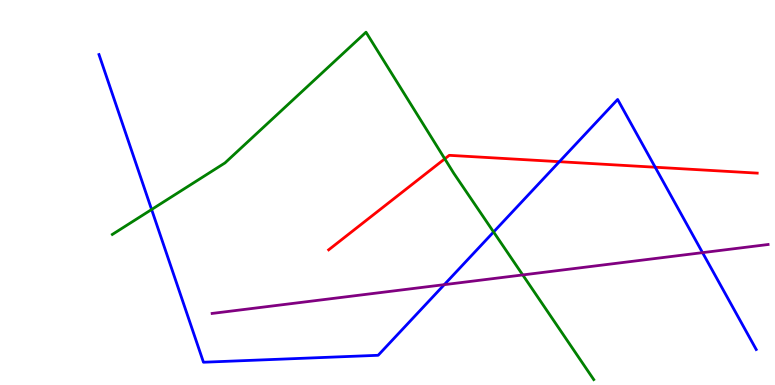[{'lines': ['blue', 'red'], 'intersections': [{'x': 7.22, 'y': 5.8}, {'x': 8.45, 'y': 5.66}]}, {'lines': ['green', 'red'], 'intersections': [{'x': 5.74, 'y': 5.87}]}, {'lines': ['purple', 'red'], 'intersections': []}, {'lines': ['blue', 'green'], 'intersections': [{'x': 1.96, 'y': 4.56}, {'x': 6.37, 'y': 3.97}]}, {'lines': ['blue', 'purple'], 'intersections': [{'x': 5.73, 'y': 2.61}, {'x': 9.06, 'y': 3.44}]}, {'lines': ['green', 'purple'], 'intersections': [{'x': 6.74, 'y': 2.86}]}]